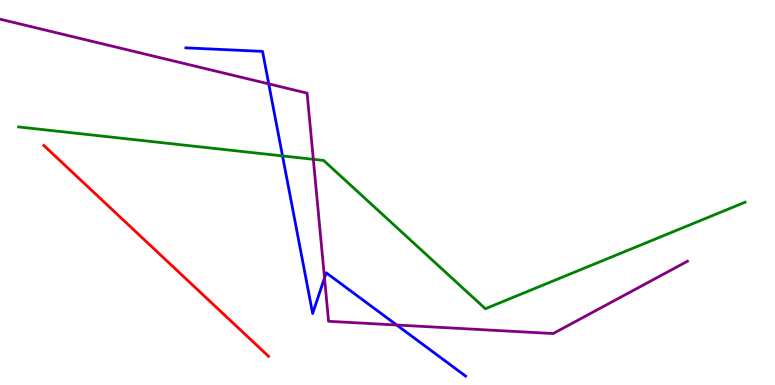[{'lines': ['blue', 'red'], 'intersections': []}, {'lines': ['green', 'red'], 'intersections': []}, {'lines': ['purple', 'red'], 'intersections': []}, {'lines': ['blue', 'green'], 'intersections': [{'x': 3.65, 'y': 5.95}]}, {'lines': ['blue', 'purple'], 'intersections': [{'x': 3.47, 'y': 7.82}, {'x': 4.19, 'y': 2.78}, {'x': 5.12, 'y': 1.56}]}, {'lines': ['green', 'purple'], 'intersections': [{'x': 4.04, 'y': 5.86}]}]